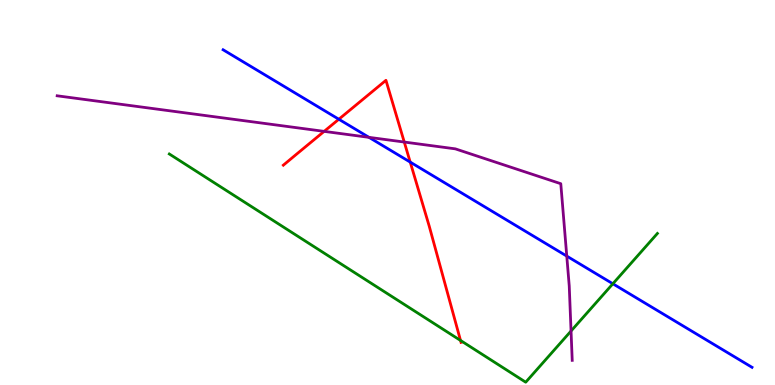[{'lines': ['blue', 'red'], 'intersections': [{'x': 4.37, 'y': 6.9}, {'x': 5.29, 'y': 5.79}]}, {'lines': ['green', 'red'], 'intersections': [{'x': 5.94, 'y': 1.16}]}, {'lines': ['purple', 'red'], 'intersections': [{'x': 4.18, 'y': 6.59}, {'x': 5.22, 'y': 6.31}]}, {'lines': ['blue', 'green'], 'intersections': [{'x': 7.91, 'y': 2.63}]}, {'lines': ['blue', 'purple'], 'intersections': [{'x': 4.76, 'y': 6.43}, {'x': 7.31, 'y': 3.35}]}, {'lines': ['green', 'purple'], 'intersections': [{'x': 7.37, 'y': 1.4}]}]